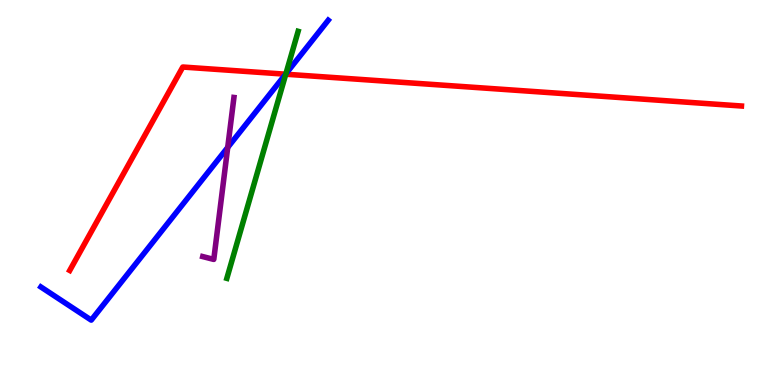[{'lines': ['blue', 'red'], 'intersections': [{'x': 3.68, 'y': 8.07}]}, {'lines': ['green', 'red'], 'intersections': [{'x': 3.69, 'y': 8.07}]}, {'lines': ['purple', 'red'], 'intersections': []}, {'lines': ['blue', 'green'], 'intersections': [{'x': 3.69, 'y': 8.08}]}, {'lines': ['blue', 'purple'], 'intersections': [{'x': 2.94, 'y': 6.17}]}, {'lines': ['green', 'purple'], 'intersections': []}]